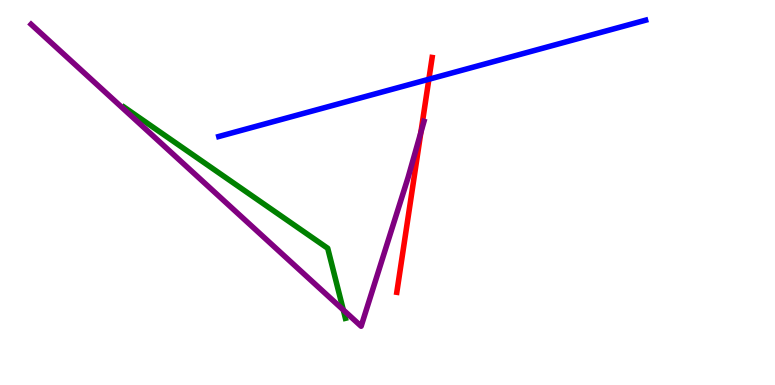[{'lines': ['blue', 'red'], 'intersections': [{'x': 5.53, 'y': 7.94}]}, {'lines': ['green', 'red'], 'intersections': []}, {'lines': ['purple', 'red'], 'intersections': [{'x': 5.43, 'y': 6.56}]}, {'lines': ['blue', 'green'], 'intersections': []}, {'lines': ['blue', 'purple'], 'intersections': []}, {'lines': ['green', 'purple'], 'intersections': [{'x': 4.43, 'y': 1.95}]}]